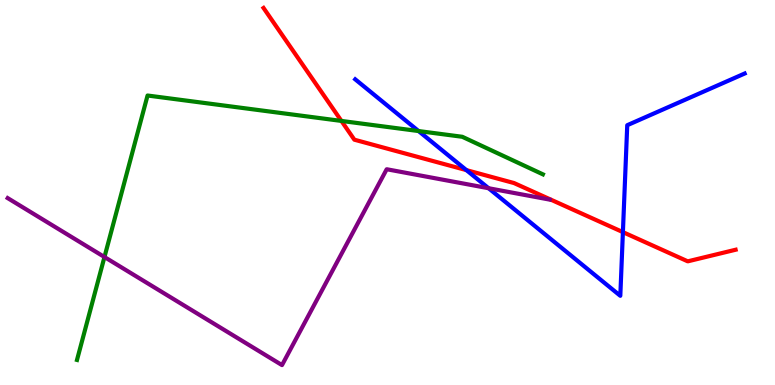[{'lines': ['blue', 'red'], 'intersections': [{'x': 6.02, 'y': 5.58}, {'x': 8.04, 'y': 3.97}]}, {'lines': ['green', 'red'], 'intersections': [{'x': 4.41, 'y': 6.86}]}, {'lines': ['purple', 'red'], 'intersections': []}, {'lines': ['blue', 'green'], 'intersections': [{'x': 5.4, 'y': 6.6}]}, {'lines': ['blue', 'purple'], 'intersections': [{'x': 6.3, 'y': 5.11}]}, {'lines': ['green', 'purple'], 'intersections': [{'x': 1.35, 'y': 3.32}]}]